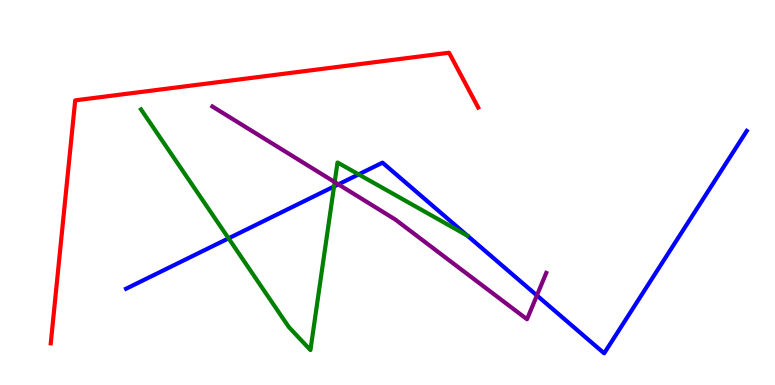[{'lines': ['blue', 'red'], 'intersections': []}, {'lines': ['green', 'red'], 'intersections': []}, {'lines': ['purple', 'red'], 'intersections': []}, {'lines': ['blue', 'green'], 'intersections': [{'x': 2.95, 'y': 3.81}, {'x': 4.31, 'y': 5.16}, {'x': 4.63, 'y': 5.47}]}, {'lines': ['blue', 'purple'], 'intersections': [{'x': 4.37, 'y': 5.21}, {'x': 6.93, 'y': 2.33}]}, {'lines': ['green', 'purple'], 'intersections': [{'x': 4.32, 'y': 5.27}]}]